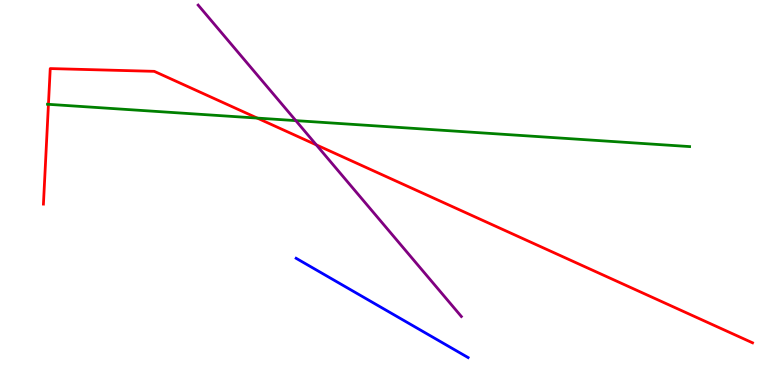[{'lines': ['blue', 'red'], 'intersections': []}, {'lines': ['green', 'red'], 'intersections': [{'x': 0.625, 'y': 7.29}, {'x': 3.32, 'y': 6.93}]}, {'lines': ['purple', 'red'], 'intersections': [{'x': 4.08, 'y': 6.24}]}, {'lines': ['blue', 'green'], 'intersections': []}, {'lines': ['blue', 'purple'], 'intersections': []}, {'lines': ['green', 'purple'], 'intersections': [{'x': 3.82, 'y': 6.87}]}]